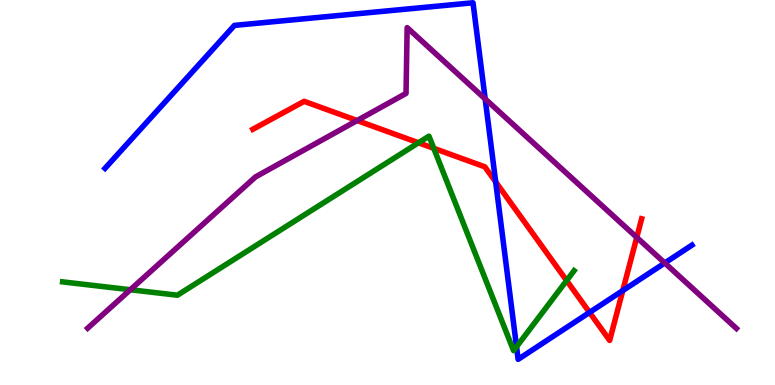[{'lines': ['blue', 'red'], 'intersections': [{'x': 6.4, 'y': 5.28}, {'x': 7.61, 'y': 1.89}, {'x': 8.04, 'y': 2.45}]}, {'lines': ['green', 'red'], 'intersections': [{'x': 5.4, 'y': 6.29}, {'x': 5.6, 'y': 6.15}, {'x': 7.31, 'y': 2.71}]}, {'lines': ['purple', 'red'], 'intersections': [{'x': 4.61, 'y': 6.87}, {'x': 8.22, 'y': 3.83}]}, {'lines': ['blue', 'green'], 'intersections': [{'x': 6.67, 'y': 0.994}]}, {'lines': ['blue', 'purple'], 'intersections': [{'x': 6.26, 'y': 7.43}, {'x': 8.58, 'y': 3.17}]}, {'lines': ['green', 'purple'], 'intersections': [{'x': 1.68, 'y': 2.47}]}]